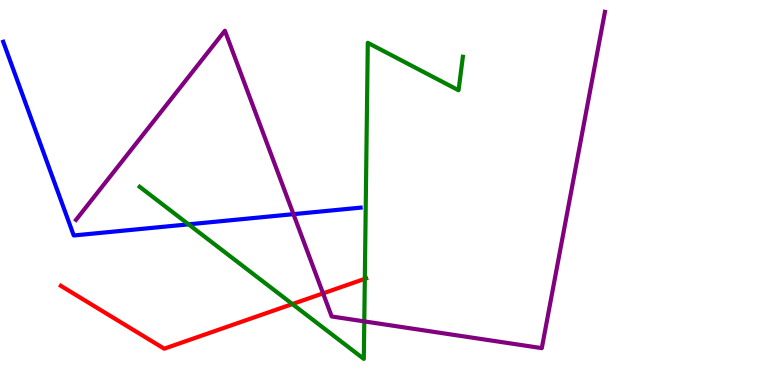[{'lines': ['blue', 'red'], 'intersections': []}, {'lines': ['green', 'red'], 'intersections': [{'x': 3.77, 'y': 2.1}, {'x': 4.71, 'y': 2.76}]}, {'lines': ['purple', 'red'], 'intersections': [{'x': 4.17, 'y': 2.38}]}, {'lines': ['blue', 'green'], 'intersections': [{'x': 2.43, 'y': 4.17}]}, {'lines': ['blue', 'purple'], 'intersections': [{'x': 3.79, 'y': 4.44}]}, {'lines': ['green', 'purple'], 'intersections': [{'x': 4.7, 'y': 1.65}]}]